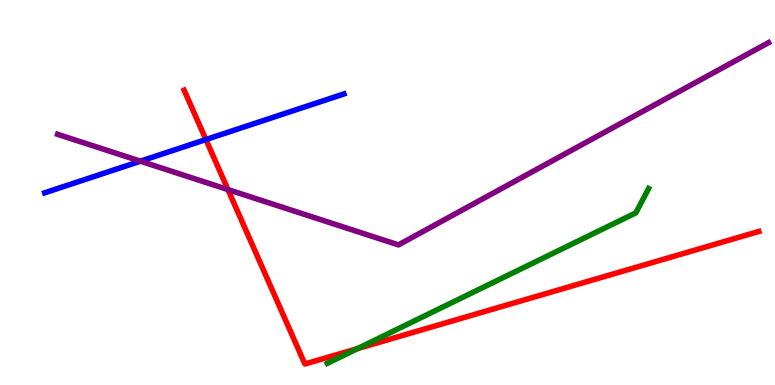[{'lines': ['blue', 'red'], 'intersections': [{'x': 2.66, 'y': 6.38}]}, {'lines': ['green', 'red'], 'intersections': [{'x': 4.61, 'y': 0.944}]}, {'lines': ['purple', 'red'], 'intersections': [{'x': 2.94, 'y': 5.08}]}, {'lines': ['blue', 'green'], 'intersections': []}, {'lines': ['blue', 'purple'], 'intersections': [{'x': 1.81, 'y': 5.81}]}, {'lines': ['green', 'purple'], 'intersections': []}]